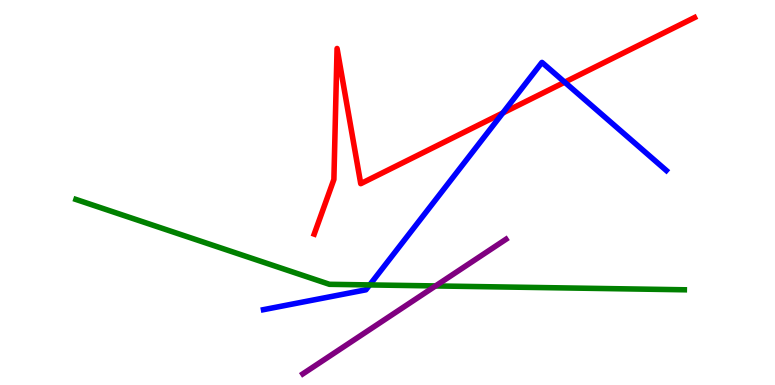[{'lines': ['blue', 'red'], 'intersections': [{'x': 6.49, 'y': 7.07}, {'x': 7.29, 'y': 7.87}]}, {'lines': ['green', 'red'], 'intersections': []}, {'lines': ['purple', 'red'], 'intersections': []}, {'lines': ['blue', 'green'], 'intersections': [{'x': 4.77, 'y': 2.6}]}, {'lines': ['blue', 'purple'], 'intersections': []}, {'lines': ['green', 'purple'], 'intersections': [{'x': 5.62, 'y': 2.57}]}]